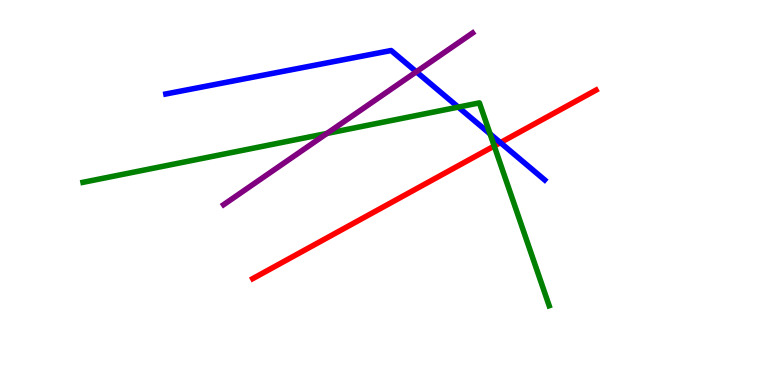[{'lines': ['blue', 'red'], 'intersections': [{'x': 6.46, 'y': 6.3}]}, {'lines': ['green', 'red'], 'intersections': [{'x': 6.38, 'y': 6.21}]}, {'lines': ['purple', 'red'], 'intersections': []}, {'lines': ['blue', 'green'], 'intersections': [{'x': 5.91, 'y': 7.22}, {'x': 6.32, 'y': 6.52}]}, {'lines': ['blue', 'purple'], 'intersections': [{'x': 5.37, 'y': 8.14}]}, {'lines': ['green', 'purple'], 'intersections': [{'x': 4.22, 'y': 6.53}]}]